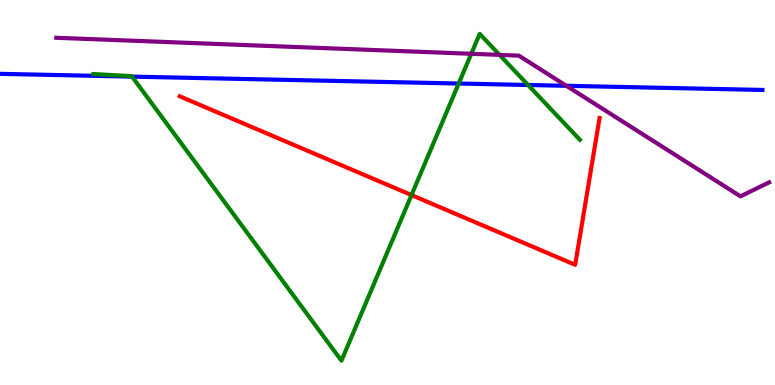[{'lines': ['blue', 'red'], 'intersections': []}, {'lines': ['green', 'red'], 'intersections': [{'x': 5.31, 'y': 4.93}]}, {'lines': ['purple', 'red'], 'intersections': []}, {'lines': ['blue', 'green'], 'intersections': [{'x': 1.7, 'y': 8.01}, {'x': 5.92, 'y': 7.83}, {'x': 6.81, 'y': 7.79}]}, {'lines': ['blue', 'purple'], 'intersections': [{'x': 7.31, 'y': 7.77}]}, {'lines': ['green', 'purple'], 'intersections': [{'x': 6.08, 'y': 8.6}, {'x': 6.45, 'y': 8.57}]}]